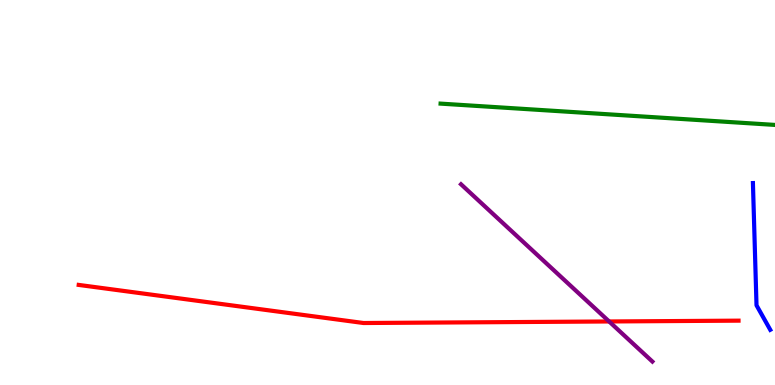[{'lines': ['blue', 'red'], 'intersections': []}, {'lines': ['green', 'red'], 'intersections': []}, {'lines': ['purple', 'red'], 'intersections': [{'x': 7.86, 'y': 1.65}]}, {'lines': ['blue', 'green'], 'intersections': []}, {'lines': ['blue', 'purple'], 'intersections': []}, {'lines': ['green', 'purple'], 'intersections': []}]